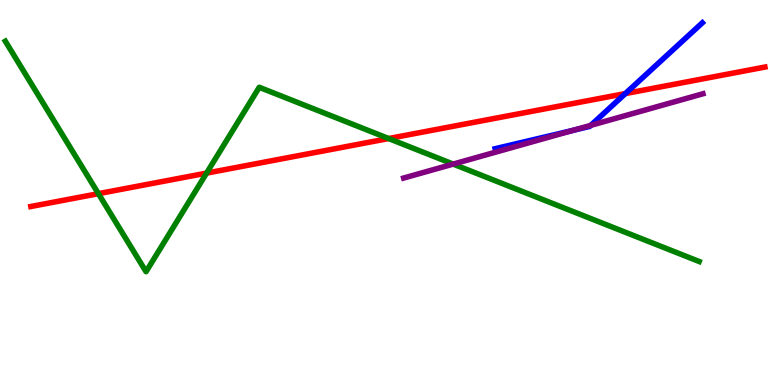[{'lines': ['blue', 'red'], 'intersections': [{'x': 8.07, 'y': 7.57}]}, {'lines': ['green', 'red'], 'intersections': [{'x': 1.27, 'y': 4.97}, {'x': 2.67, 'y': 5.5}, {'x': 5.01, 'y': 6.4}]}, {'lines': ['purple', 'red'], 'intersections': []}, {'lines': ['blue', 'green'], 'intersections': []}, {'lines': ['blue', 'purple'], 'intersections': [{'x': 7.39, 'y': 6.61}, {'x': 7.62, 'y': 6.74}]}, {'lines': ['green', 'purple'], 'intersections': [{'x': 5.85, 'y': 5.74}]}]